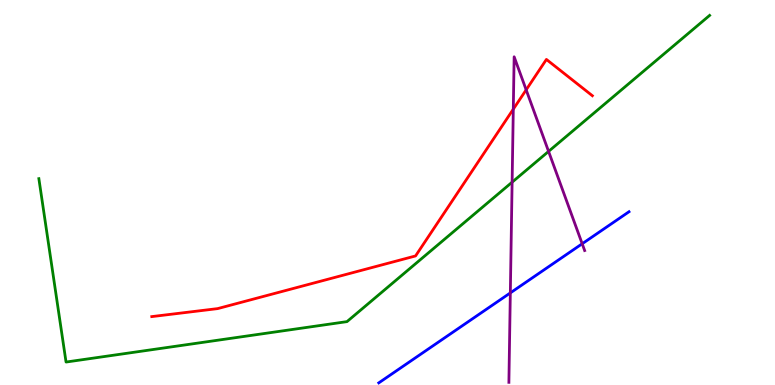[{'lines': ['blue', 'red'], 'intersections': []}, {'lines': ['green', 'red'], 'intersections': []}, {'lines': ['purple', 'red'], 'intersections': [{'x': 6.62, 'y': 7.16}, {'x': 6.79, 'y': 7.67}]}, {'lines': ['blue', 'green'], 'intersections': []}, {'lines': ['blue', 'purple'], 'intersections': [{'x': 6.58, 'y': 2.39}, {'x': 7.51, 'y': 3.67}]}, {'lines': ['green', 'purple'], 'intersections': [{'x': 6.61, 'y': 5.27}, {'x': 7.08, 'y': 6.07}]}]